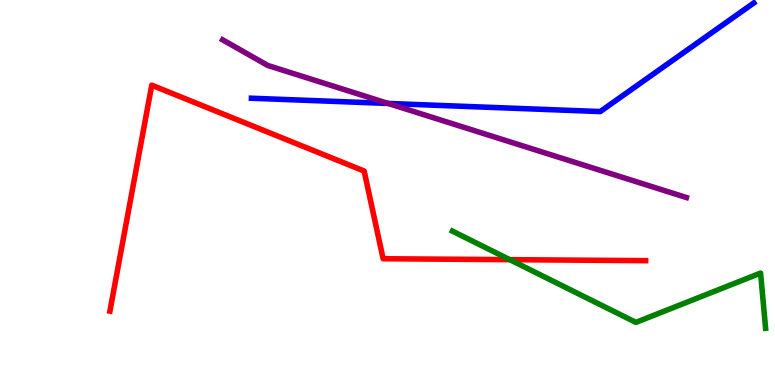[{'lines': ['blue', 'red'], 'intersections': []}, {'lines': ['green', 'red'], 'intersections': [{'x': 6.58, 'y': 3.26}]}, {'lines': ['purple', 'red'], 'intersections': []}, {'lines': ['blue', 'green'], 'intersections': []}, {'lines': ['blue', 'purple'], 'intersections': [{'x': 5.01, 'y': 7.31}]}, {'lines': ['green', 'purple'], 'intersections': []}]